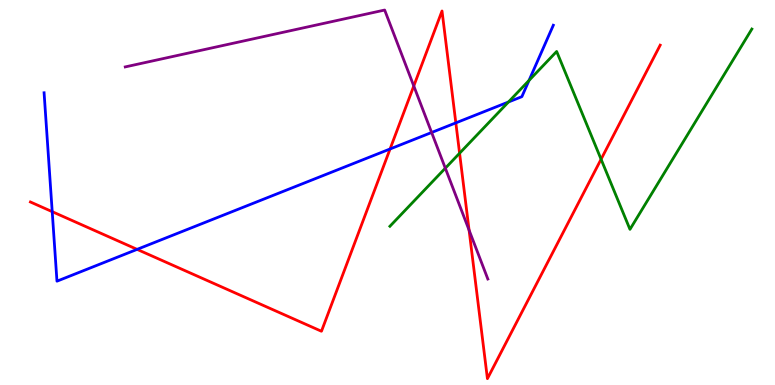[{'lines': ['blue', 'red'], 'intersections': [{'x': 0.674, 'y': 4.5}, {'x': 1.77, 'y': 3.52}, {'x': 5.03, 'y': 6.13}, {'x': 5.88, 'y': 6.81}]}, {'lines': ['green', 'red'], 'intersections': [{'x': 5.93, 'y': 6.02}, {'x': 7.76, 'y': 5.86}]}, {'lines': ['purple', 'red'], 'intersections': [{'x': 5.34, 'y': 7.77}, {'x': 6.05, 'y': 4.02}]}, {'lines': ['blue', 'green'], 'intersections': [{'x': 6.56, 'y': 7.35}, {'x': 6.83, 'y': 7.91}]}, {'lines': ['blue', 'purple'], 'intersections': [{'x': 5.57, 'y': 6.56}]}, {'lines': ['green', 'purple'], 'intersections': [{'x': 5.75, 'y': 5.63}]}]